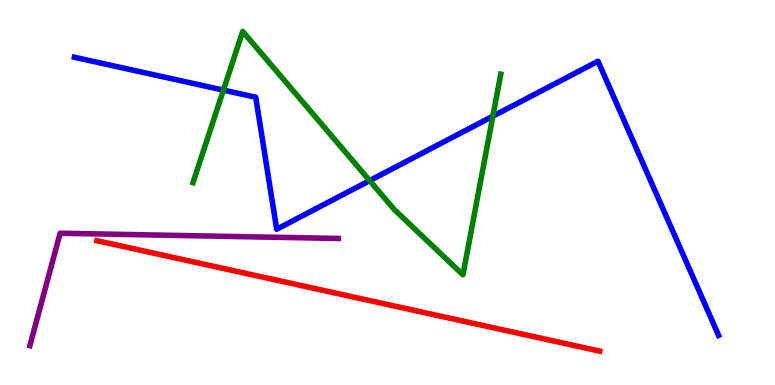[{'lines': ['blue', 'red'], 'intersections': []}, {'lines': ['green', 'red'], 'intersections': []}, {'lines': ['purple', 'red'], 'intersections': []}, {'lines': ['blue', 'green'], 'intersections': [{'x': 2.88, 'y': 7.66}, {'x': 4.77, 'y': 5.31}, {'x': 6.36, 'y': 6.98}]}, {'lines': ['blue', 'purple'], 'intersections': []}, {'lines': ['green', 'purple'], 'intersections': []}]